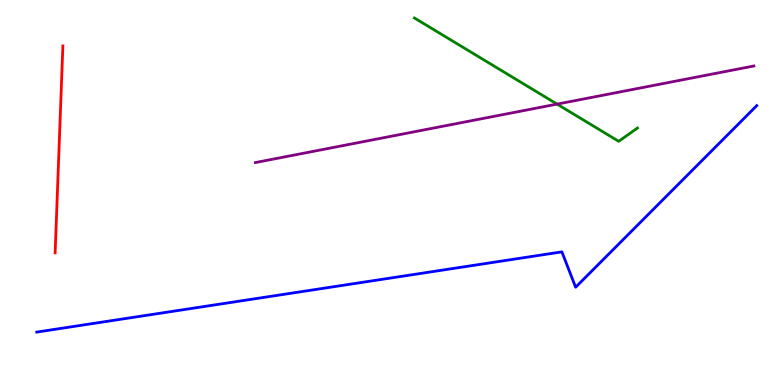[{'lines': ['blue', 'red'], 'intersections': []}, {'lines': ['green', 'red'], 'intersections': []}, {'lines': ['purple', 'red'], 'intersections': []}, {'lines': ['blue', 'green'], 'intersections': []}, {'lines': ['blue', 'purple'], 'intersections': []}, {'lines': ['green', 'purple'], 'intersections': [{'x': 7.19, 'y': 7.3}]}]